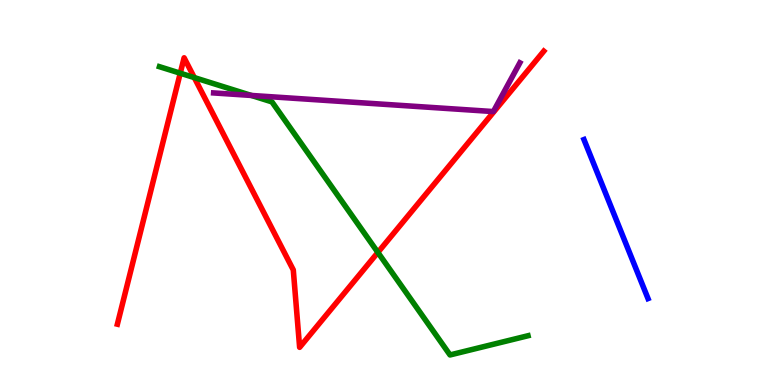[{'lines': ['blue', 'red'], 'intersections': []}, {'lines': ['green', 'red'], 'intersections': [{'x': 2.33, 'y': 8.1}, {'x': 2.51, 'y': 7.98}, {'x': 4.88, 'y': 3.44}]}, {'lines': ['purple', 'red'], 'intersections': []}, {'lines': ['blue', 'green'], 'intersections': []}, {'lines': ['blue', 'purple'], 'intersections': []}, {'lines': ['green', 'purple'], 'intersections': [{'x': 3.24, 'y': 7.52}]}]